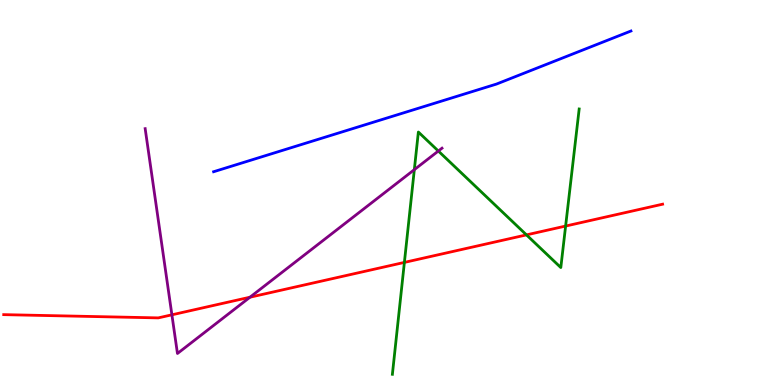[{'lines': ['blue', 'red'], 'intersections': []}, {'lines': ['green', 'red'], 'intersections': [{'x': 5.22, 'y': 3.18}, {'x': 6.79, 'y': 3.9}, {'x': 7.3, 'y': 4.13}]}, {'lines': ['purple', 'red'], 'intersections': [{'x': 2.22, 'y': 1.82}, {'x': 3.23, 'y': 2.28}]}, {'lines': ['blue', 'green'], 'intersections': []}, {'lines': ['blue', 'purple'], 'intersections': []}, {'lines': ['green', 'purple'], 'intersections': [{'x': 5.35, 'y': 5.59}, {'x': 5.66, 'y': 6.08}]}]